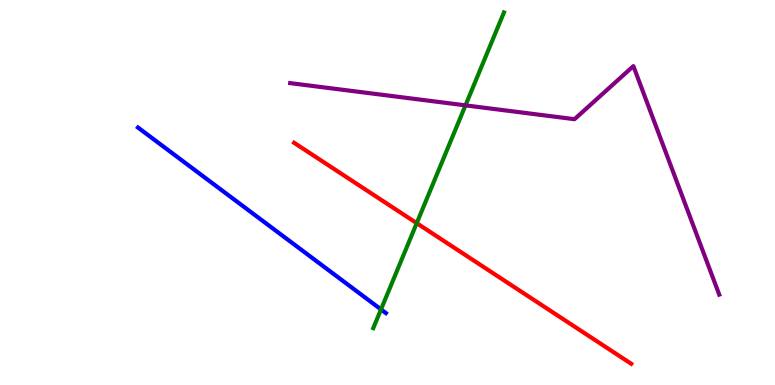[{'lines': ['blue', 'red'], 'intersections': []}, {'lines': ['green', 'red'], 'intersections': [{'x': 5.38, 'y': 4.2}]}, {'lines': ['purple', 'red'], 'intersections': []}, {'lines': ['blue', 'green'], 'intersections': [{'x': 4.92, 'y': 1.96}]}, {'lines': ['blue', 'purple'], 'intersections': []}, {'lines': ['green', 'purple'], 'intersections': [{'x': 6.01, 'y': 7.26}]}]